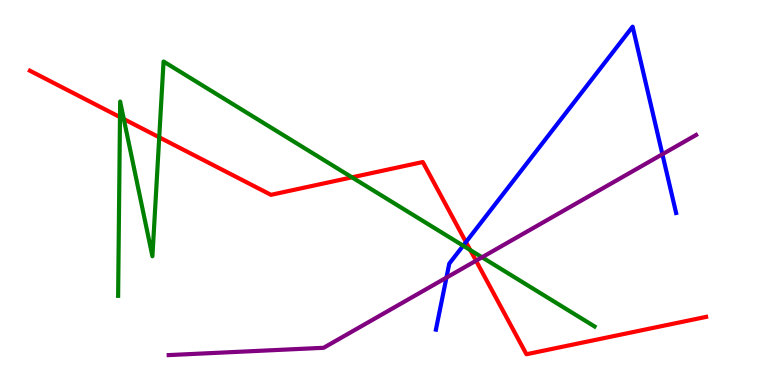[{'lines': ['blue', 'red'], 'intersections': [{'x': 6.01, 'y': 3.71}]}, {'lines': ['green', 'red'], 'intersections': [{'x': 1.55, 'y': 6.96}, {'x': 1.6, 'y': 6.91}, {'x': 2.05, 'y': 6.43}, {'x': 4.54, 'y': 5.39}, {'x': 6.07, 'y': 3.51}]}, {'lines': ['purple', 'red'], 'intersections': [{'x': 6.14, 'y': 3.23}]}, {'lines': ['blue', 'green'], 'intersections': [{'x': 5.98, 'y': 3.62}]}, {'lines': ['blue', 'purple'], 'intersections': [{'x': 5.76, 'y': 2.79}, {'x': 8.55, 'y': 5.99}]}, {'lines': ['green', 'purple'], 'intersections': [{'x': 6.22, 'y': 3.32}]}]